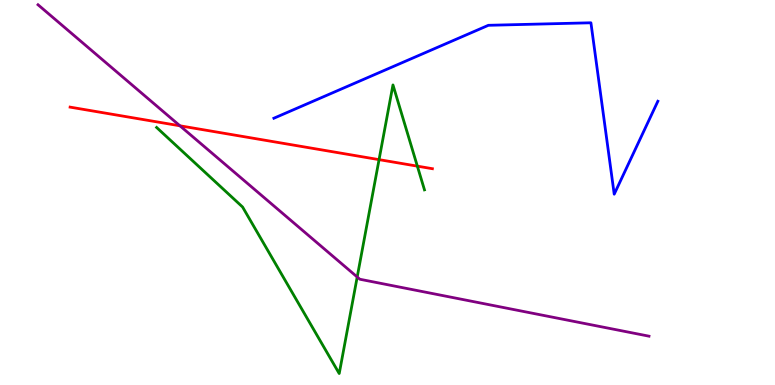[{'lines': ['blue', 'red'], 'intersections': []}, {'lines': ['green', 'red'], 'intersections': [{'x': 4.89, 'y': 5.85}, {'x': 5.39, 'y': 5.68}]}, {'lines': ['purple', 'red'], 'intersections': [{'x': 2.32, 'y': 6.73}]}, {'lines': ['blue', 'green'], 'intersections': []}, {'lines': ['blue', 'purple'], 'intersections': []}, {'lines': ['green', 'purple'], 'intersections': [{'x': 4.61, 'y': 2.81}]}]